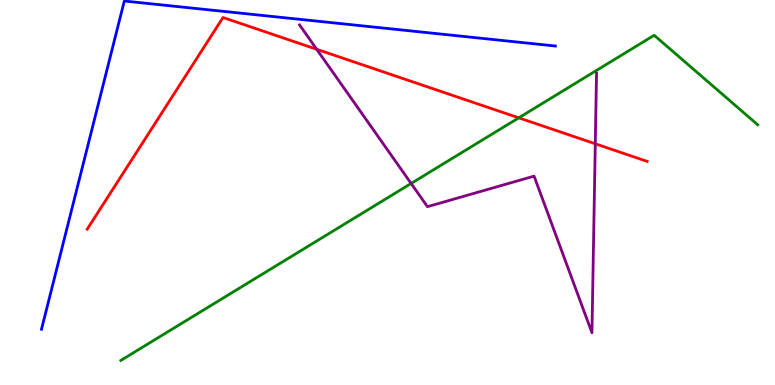[{'lines': ['blue', 'red'], 'intersections': []}, {'lines': ['green', 'red'], 'intersections': [{'x': 6.69, 'y': 6.94}]}, {'lines': ['purple', 'red'], 'intersections': [{'x': 4.09, 'y': 8.72}, {'x': 7.68, 'y': 6.27}]}, {'lines': ['blue', 'green'], 'intersections': []}, {'lines': ['blue', 'purple'], 'intersections': []}, {'lines': ['green', 'purple'], 'intersections': [{'x': 5.3, 'y': 5.23}]}]